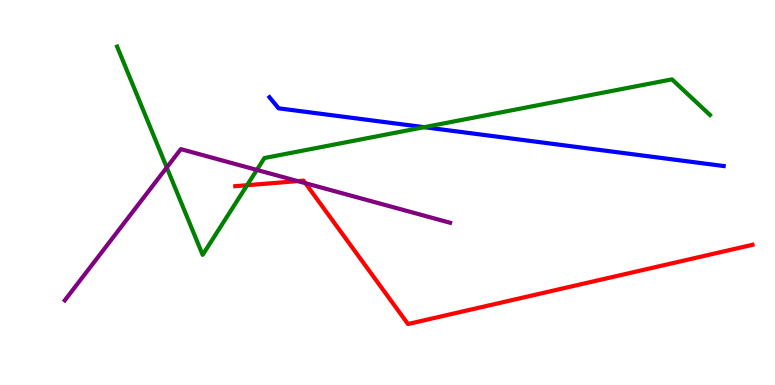[{'lines': ['blue', 'red'], 'intersections': []}, {'lines': ['green', 'red'], 'intersections': [{'x': 3.19, 'y': 5.19}]}, {'lines': ['purple', 'red'], 'intersections': [{'x': 3.84, 'y': 5.3}, {'x': 3.94, 'y': 5.24}]}, {'lines': ['blue', 'green'], 'intersections': [{'x': 5.47, 'y': 6.7}]}, {'lines': ['blue', 'purple'], 'intersections': []}, {'lines': ['green', 'purple'], 'intersections': [{'x': 2.15, 'y': 5.65}, {'x': 3.31, 'y': 5.59}]}]